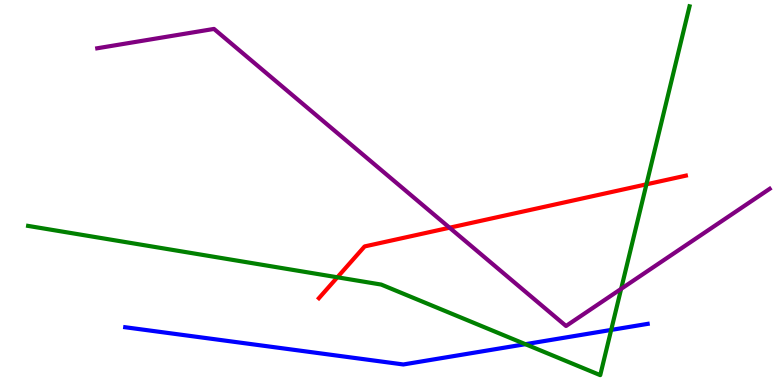[{'lines': ['blue', 'red'], 'intersections': []}, {'lines': ['green', 'red'], 'intersections': [{'x': 4.35, 'y': 2.8}, {'x': 8.34, 'y': 5.21}]}, {'lines': ['purple', 'red'], 'intersections': [{'x': 5.8, 'y': 4.09}]}, {'lines': ['blue', 'green'], 'intersections': [{'x': 6.78, 'y': 1.06}, {'x': 7.89, 'y': 1.43}]}, {'lines': ['blue', 'purple'], 'intersections': []}, {'lines': ['green', 'purple'], 'intersections': [{'x': 8.01, 'y': 2.5}]}]